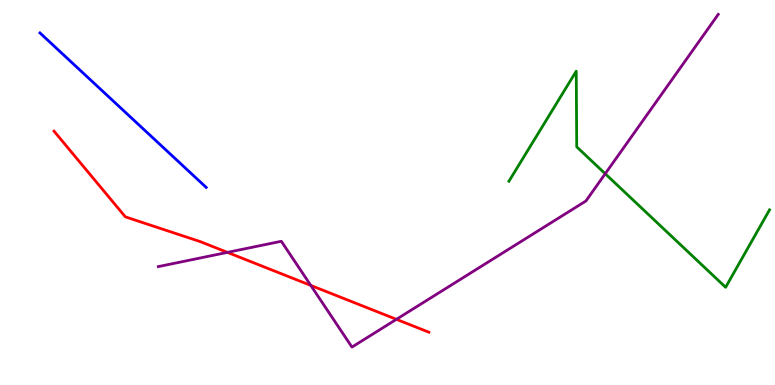[{'lines': ['blue', 'red'], 'intersections': []}, {'lines': ['green', 'red'], 'intersections': []}, {'lines': ['purple', 'red'], 'intersections': [{'x': 2.93, 'y': 3.44}, {'x': 4.01, 'y': 2.59}, {'x': 5.11, 'y': 1.71}]}, {'lines': ['blue', 'green'], 'intersections': []}, {'lines': ['blue', 'purple'], 'intersections': []}, {'lines': ['green', 'purple'], 'intersections': [{'x': 7.81, 'y': 5.49}]}]